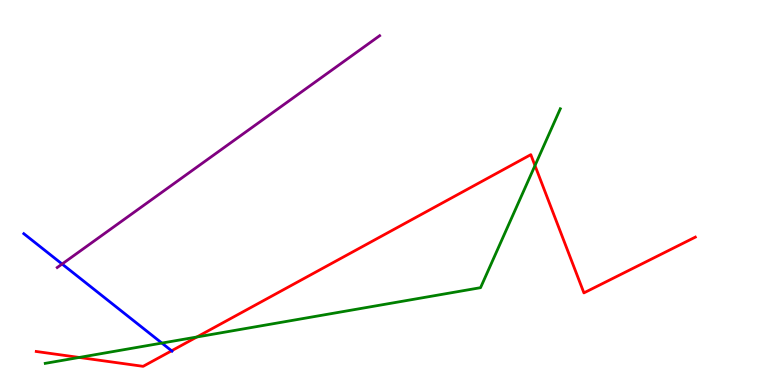[{'lines': ['blue', 'red'], 'intersections': [{'x': 2.21, 'y': 0.889}]}, {'lines': ['green', 'red'], 'intersections': [{'x': 1.02, 'y': 0.716}, {'x': 2.54, 'y': 1.25}, {'x': 6.9, 'y': 5.7}]}, {'lines': ['purple', 'red'], 'intersections': []}, {'lines': ['blue', 'green'], 'intersections': [{'x': 2.09, 'y': 1.09}]}, {'lines': ['blue', 'purple'], 'intersections': [{'x': 0.801, 'y': 3.14}]}, {'lines': ['green', 'purple'], 'intersections': []}]